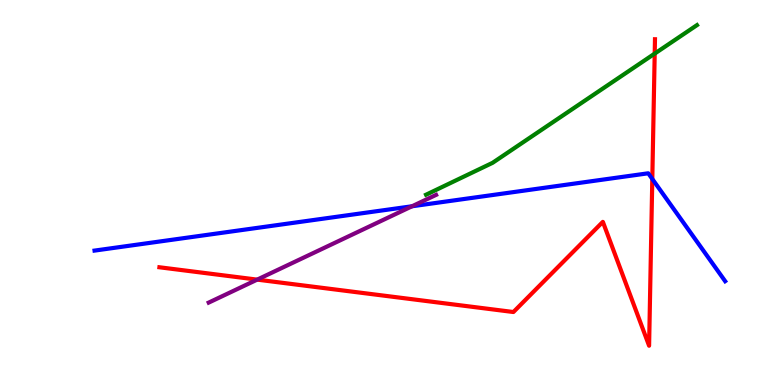[{'lines': ['blue', 'red'], 'intersections': [{'x': 8.42, 'y': 5.35}]}, {'lines': ['green', 'red'], 'intersections': [{'x': 8.45, 'y': 8.61}]}, {'lines': ['purple', 'red'], 'intersections': [{'x': 3.32, 'y': 2.74}]}, {'lines': ['blue', 'green'], 'intersections': []}, {'lines': ['blue', 'purple'], 'intersections': [{'x': 5.32, 'y': 4.64}]}, {'lines': ['green', 'purple'], 'intersections': []}]